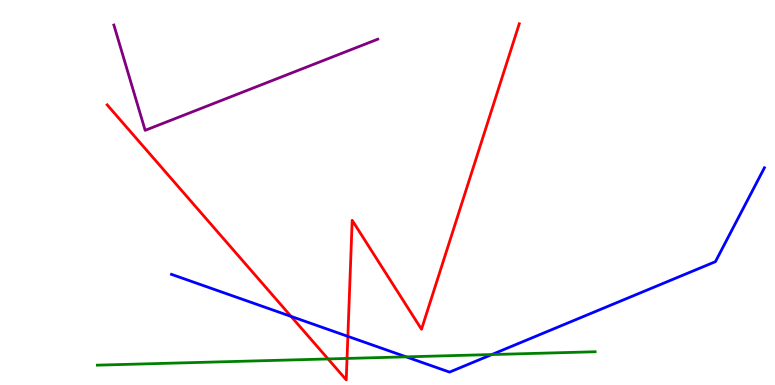[{'lines': ['blue', 'red'], 'intersections': [{'x': 3.76, 'y': 1.78}, {'x': 4.49, 'y': 1.26}]}, {'lines': ['green', 'red'], 'intersections': [{'x': 4.23, 'y': 0.677}, {'x': 4.48, 'y': 0.69}]}, {'lines': ['purple', 'red'], 'intersections': []}, {'lines': ['blue', 'green'], 'intersections': [{'x': 5.24, 'y': 0.731}, {'x': 6.35, 'y': 0.791}]}, {'lines': ['blue', 'purple'], 'intersections': []}, {'lines': ['green', 'purple'], 'intersections': []}]